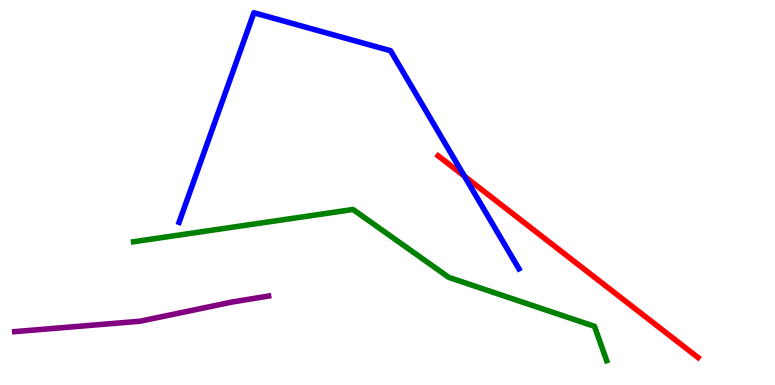[{'lines': ['blue', 'red'], 'intersections': [{'x': 5.99, 'y': 5.42}]}, {'lines': ['green', 'red'], 'intersections': []}, {'lines': ['purple', 'red'], 'intersections': []}, {'lines': ['blue', 'green'], 'intersections': []}, {'lines': ['blue', 'purple'], 'intersections': []}, {'lines': ['green', 'purple'], 'intersections': []}]